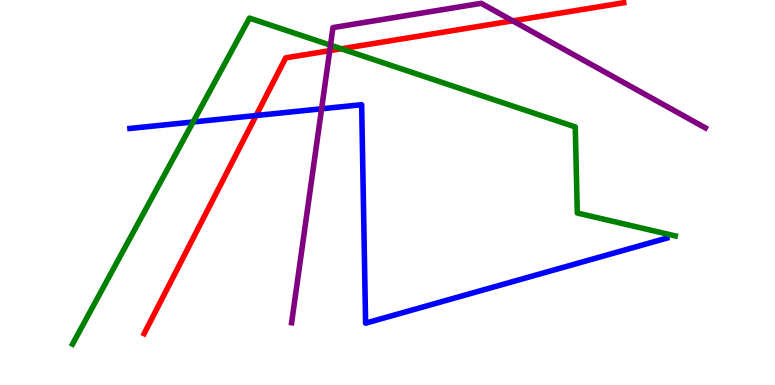[{'lines': ['blue', 'red'], 'intersections': [{'x': 3.3, 'y': 7.0}]}, {'lines': ['green', 'red'], 'intersections': [{'x': 4.4, 'y': 8.73}]}, {'lines': ['purple', 'red'], 'intersections': [{'x': 4.25, 'y': 8.68}, {'x': 6.62, 'y': 9.46}]}, {'lines': ['blue', 'green'], 'intersections': [{'x': 2.49, 'y': 6.83}]}, {'lines': ['blue', 'purple'], 'intersections': [{'x': 4.15, 'y': 7.17}]}, {'lines': ['green', 'purple'], 'intersections': [{'x': 4.26, 'y': 8.83}]}]